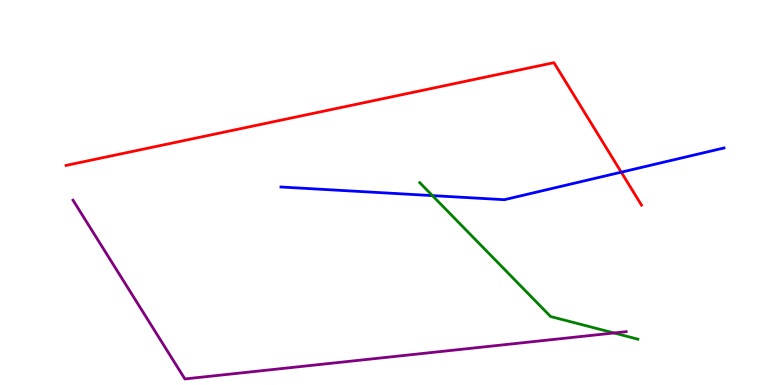[{'lines': ['blue', 'red'], 'intersections': [{'x': 8.02, 'y': 5.53}]}, {'lines': ['green', 'red'], 'intersections': []}, {'lines': ['purple', 'red'], 'intersections': []}, {'lines': ['blue', 'green'], 'intersections': [{'x': 5.58, 'y': 4.92}]}, {'lines': ['blue', 'purple'], 'intersections': []}, {'lines': ['green', 'purple'], 'intersections': [{'x': 7.92, 'y': 1.35}]}]